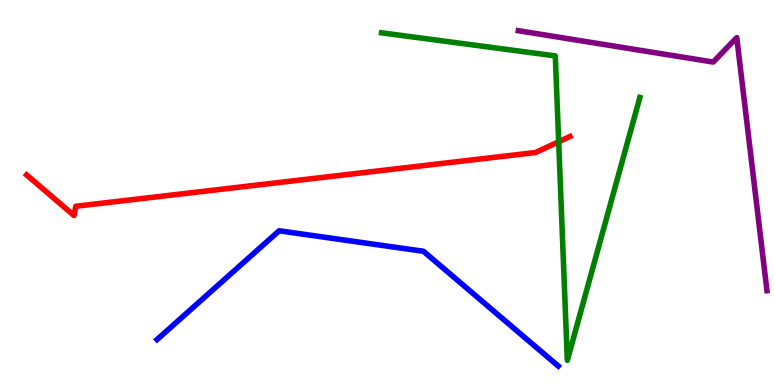[{'lines': ['blue', 'red'], 'intersections': []}, {'lines': ['green', 'red'], 'intersections': [{'x': 7.21, 'y': 6.32}]}, {'lines': ['purple', 'red'], 'intersections': []}, {'lines': ['blue', 'green'], 'intersections': []}, {'lines': ['blue', 'purple'], 'intersections': []}, {'lines': ['green', 'purple'], 'intersections': []}]